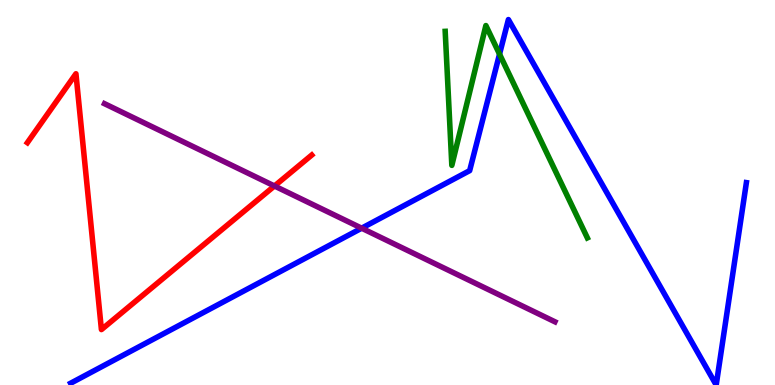[{'lines': ['blue', 'red'], 'intersections': []}, {'lines': ['green', 'red'], 'intersections': []}, {'lines': ['purple', 'red'], 'intersections': [{'x': 3.54, 'y': 5.17}]}, {'lines': ['blue', 'green'], 'intersections': [{'x': 6.45, 'y': 8.59}]}, {'lines': ['blue', 'purple'], 'intersections': [{'x': 4.67, 'y': 4.07}]}, {'lines': ['green', 'purple'], 'intersections': []}]